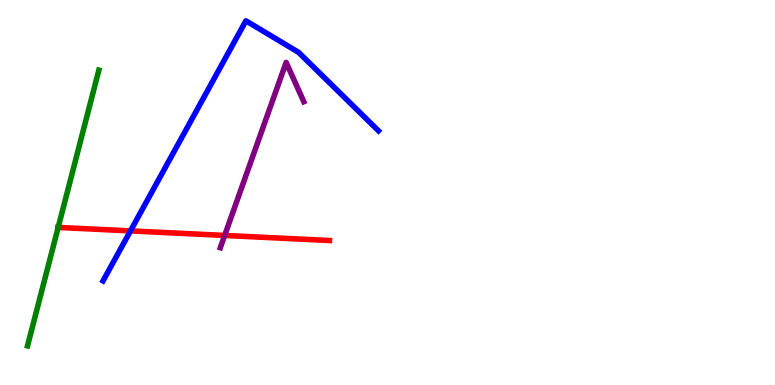[{'lines': ['blue', 'red'], 'intersections': [{'x': 1.68, 'y': 4.0}]}, {'lines': ['green', 'red'], 'intersections': [{'x': 0.751, 'y': 4.09}]}, {'lines': ['purple', 'red'], 'intersections': [{'x': 2.9, 'y': 3.88}]}, {'lines': ['blue', 'green'], 'intersections': []}, {'lines': ['blue', 'purple'], 'intersections': []}, {'lines': ['green', 'purple'], 'intersections': []}]